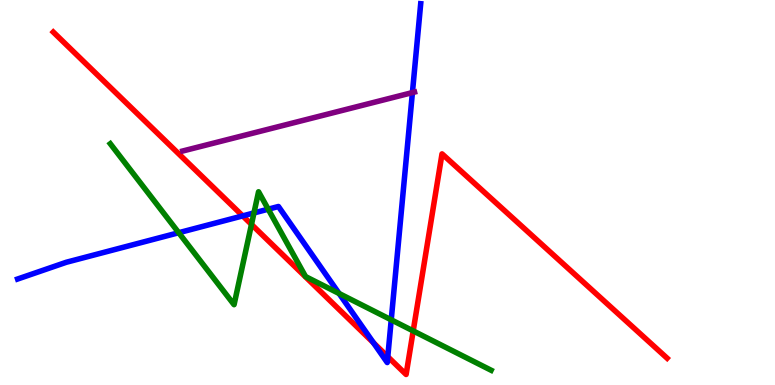[{'lines': ['blue', 'red'], 'intersections': [{'x': 3.13, 'y': 4.39}, {'x': 4.82, 'y': 1.09}, {'x': 5.0, 'y': 0.735}]}, {'lines': ['green', 'red'], 'intersections': [{'x': 3.24, 'y': 4.17}, {'x': 5.33, 'y': 1.4}]}, {'lines': ['purple', 'red'], 'intersections': []}, {'lines': ['blue', 'green'], 'intersections': [{'x': 2.31, 'y': 3.96}, {'x': 3.28, 'y': 4.47}, {'x': 3.46, 'y': 4.57}, {'x': 4.38, 'y': 2.38}, {'x': 5.05, 'y': 1.69}]}, {'lines': ['blue', 'purple'], 'intersections': [{'x': 5.32, 'y': 7.6}]}, {'lines': ['green', 'purple'], 'intersections': []}]